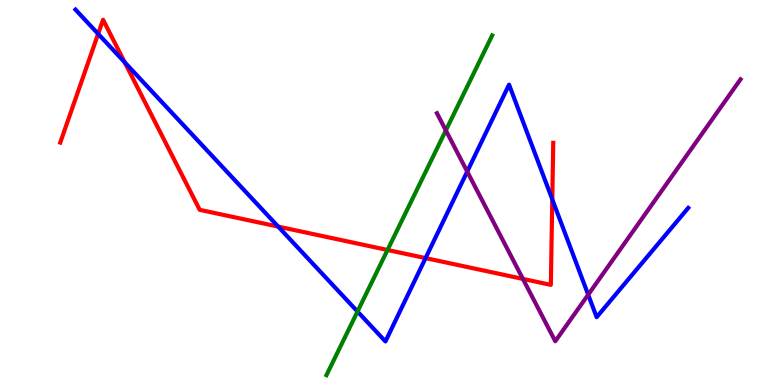[{'lines': ['blue', 'red'], 'intersections': [{'x': 1.27, 'y': 9.12}, {'x': 1.61, 'y': 8.38}, {'x': 3.59, 'y': 4.11}, {'x': 5.49, 'y': 3.3}, {'x': 7.13, 'y': 4.82}]}, {'lines': ['green', 'red'], 'intersections': [{'x': 5.0, 'y': 3.51}]}, {'lines': ['purple', 'red'], 'intersections': [{'x': 6.75, 'y': 2.76}]}, {'lines': ['blue', 'green'], 'intersections': [{'x': 4.61, 'y': 1.91}]}, {'lines': ['blue', 'purple'], 'intersections': [{'x': 6.03, 'y': 5.54}, {'x': 7.59, 'y': 2.35}]}, {'lines': ['green', 'purple'], 'intersections': [{'x': 5.75, 'y': 6.61}]}]